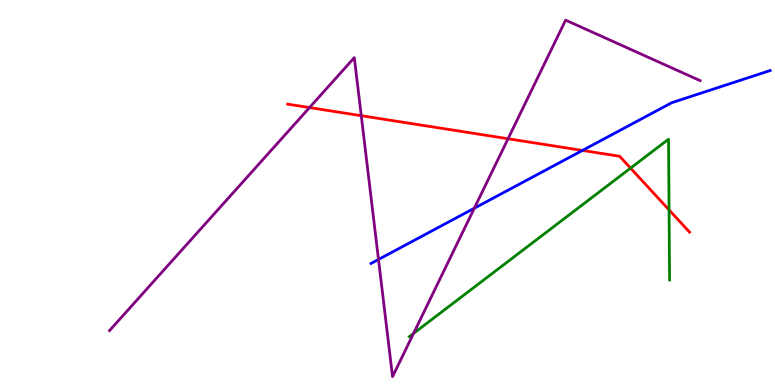[{'lines': ['blue', 'red'], 'intersections': [{'x': 7.52, 'y': 6.09}]}, {'lines': ['green', 'red'], 'intersections': [{'x': 8.14, 'y': 5.63}, {'x': 8.63, 'y': 4.55}]}, {'lines': ['purple', 'red'], 'intersections': [{'x': 3.99, 'y': 7.21}, {'x': 4.66, 'y': 6.99}, {'x': 6.56, 'y': 6.4}]}, {'lines': ['blue', 'green'], 'intersections': []}, {'lines': ['blue', 'purple'], 'intersections': [{'x': 4.88, 'y': 3.26}, {'x': 6.12, 'y': 4.59}]}, {'lines': ['green', 'purple'], 'intersections': [{'x': 5.34, 'y': 1.34}]}]